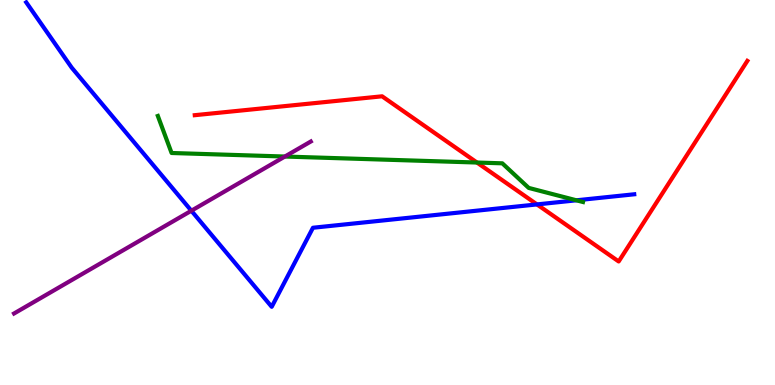[{'lines': ['blue', 'red'], 'intersections': [{'x': 6.93, 'y': 4.69}]}, {'lines': ['green', 'red'], 'intersections': [{'x': 6.15, 'y': 5.78}]}, {'lines': ['purple', 'red'], 'intersections': []}, {'lines': ['blue', 'green'], 'intersections': [{'x': 7.44, 'y': 4.8}]}, {'lines': ['blue', 'purple'], 'intersections': [{'x': 2.47, 'y': 4.53}]}, {'lines': ['green', 'purple'], 'intersections': [{'x': 3.68, 'y': 5.93}]}]